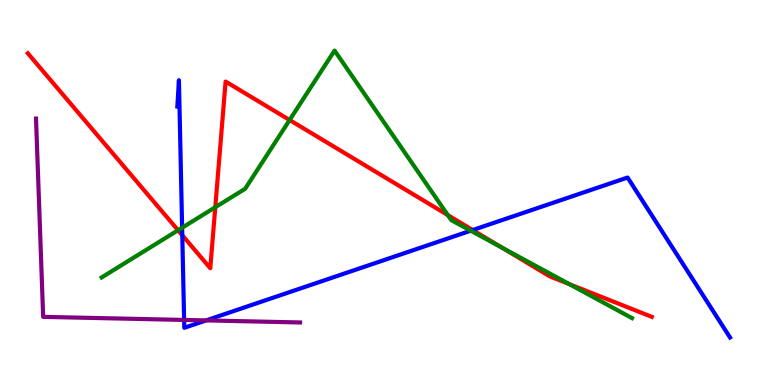[{'lines': ['blue', 'red'], 'intersections': [{'x': 2.35, 'y': 3.89}, {'x': 6.1, 'y': 4.02}]}, {'lines': ['green', 'red'], 'intersections': [{'x': 2.3, 'y': 4.02}, {'x': 2.78, 'y': 4.62}, {'x': 3.74, 'y': 6.88}, {'x': 5.78, 'y': 4.41}, {'x': 6.47, 'y': 3.57}, {'x': 7.35, 'y': 2.62}]}, {'lines': ['purple', 'red'], 'intersections': []}, {'lines': ['blue', 'green'], 'intersections': [{'x': 2.35, 'y': 4.09}, {'x': 6.07, 'y': 4.01}]}, {'lines': ['blue', 'purple'], 'intersections': [{'x': 2.38, 'y': 1.69}, {'x': 2.66, 'y': 1.68}]}, {'lines': ['green', 'purple'], 'intersections': []}]